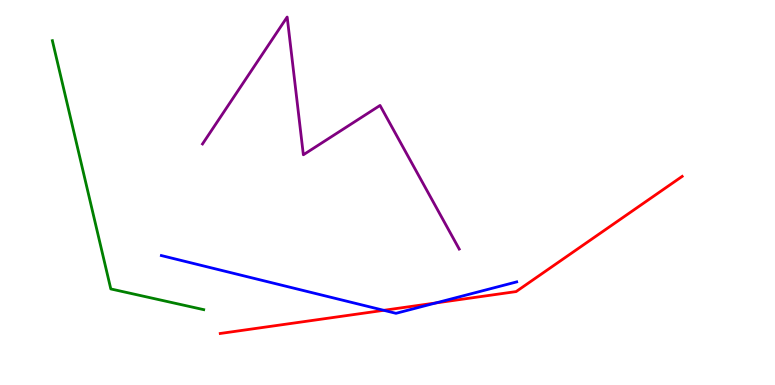[{'lines': ['blue', 'red'], 'intersections': [{'x': 4.95, 'y': 1.94}, {'x': 5.62, 'y': 2.13}]}, {'lines': ['green', 'red'], 'intersections': []}, {'lines': ['purple', 'red'], 'intersections': []}, {'lines': ['blue', 'green'], 'intersections': []}, {'lines': ['blue', 'purple'], 'intersections': []}, {'lines': ['green', 'purple'], 'intersections': []}]